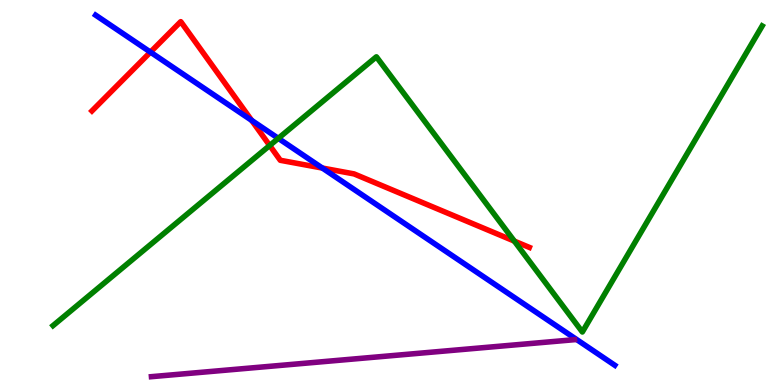[{'lines': ['blue', 'red'], 'intersections': [{'x': 1.94, 'y': 8.65}, {'x': 3.25, 'y': 6.87}, {'x': 4.16, 'y': 5.63}]}, {'lines': ['green', 'red'], 'intersections': [{'x': 3.48, 'y': 6.22}, {'x': 6.64, 'y': 3.74}]}, {'lines': ['purple', 'red'], 'intersections': []}, {'lines': ['blue', 'green'], 'intersections': [{'x': 3.59, 'y': 6.41}]}, {'lines': ['blue', 'purple'], 'intersections': []}, {'lines': ['green', 'purple'], 'intersections': []}]